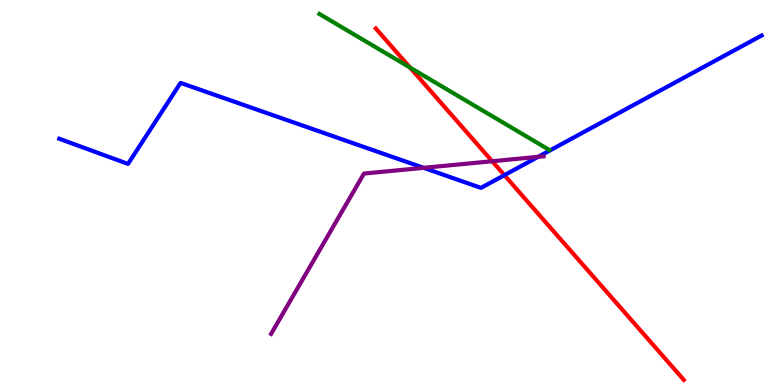[{'lines': ['blue', 'red'], 'intersections': [{'x': 6.51, 'y': 5.45}]}, {'lines': ['green', 'red'], 'intersections': [{'x': 5.29, 'y': 8.24}]}, {'lines': ['purple', 'red'], 'intersections': [{'x': 6.35, 'y': 5.81}]}, {'lines': ['blue', 'green'], 'intersections': []}, {'lines': ['blue', 'purple'], 'intersections': [{'x': 5.47, 'y': 5.64}, {'x': 6.94, 'y': 5.93}]}, {'lines': ['green', 'purple'], 'intersections': []}]